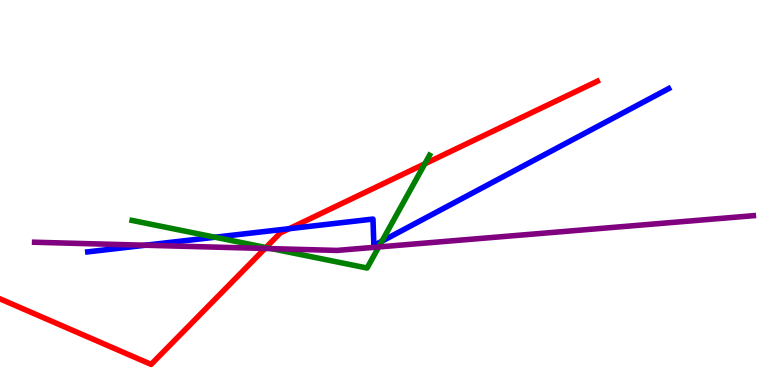[{'lines': ['blue', 'red'], 'intersections': [{'x': 3.73, 'y': 4.06}]}, {'lines': ['green', 'red'], 'intersections': [{'x': 3.43, 'y': 3.57}, {'x': 5.48, 'y': 5.75}]}, {'lines': ['purple', 'red'], 'intersections': [{'x': 3.42, 'y': 3.55}]}, {'lines': ['blue', 'green'], 'intersections': [{'x': 2.77, 'y': 3.84}, {'x': 4.93, 'y': 3.74}]}, {'lines': ['blue', 'purple'], 'intersections': [{'x': 1.88, 'y': 3.63}]}, {'lines': ['green', 'purple'], 'intersections': [{'x': 3.5, 'y': 3.54}, {'x': 4.89, 'y': 3.59}]}]